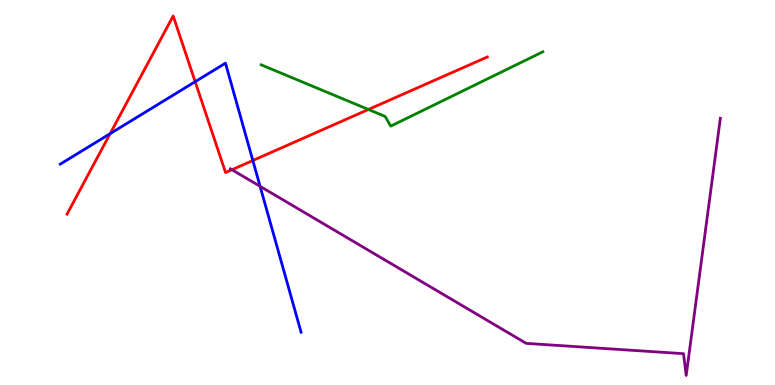[{'lines': ['blue', 'red'], 'intersections': [{'x': 1.42, 'y': 6.53}, {'x': 2.52, 'y': 7.88}, {'x': 3.26, 'y': 5.83}]}, {'lines': ['green', 'red'], 'intersections': [{'x': 4.75, 'y': 7.16}]}, {'lines': ['purple', 'red'], 'intersections': [{'x': 2.99, 'y': 5.59}]}, {'lines': ['blue', 'green'], 'intersections': []}, {'lines': ['blue', 'purple'], 'intersections': [{'x': 3.36, 'y': 5.16}]}, {'lines': ['green', 'purple'], 'intersections': []}]